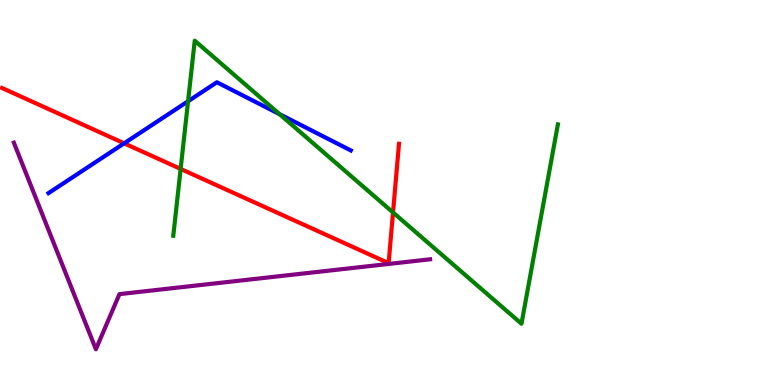[{'lines': ['blue', 'red'], 'intersections': [{'x': 1.6, 'y': 6.28}]}, {'lines': ['green', 'red'], 'intersections': [{'x': 2.33, 'y': 5.61}, {'x': 5.07, 'y': 4.48}]}, {'lines': ['purple', 'red'], 'intersections': []}, {'lines': ['blue', 'green'], 'intersections': [{'x': 2.43, 'y': 7.37}, {'x': 3.61, 'y': 7.03}]}, {'lines': ['blue', 'purple'], 'intersections': []}, {'lines': ['green', 'purple'], 'intersections': []}]